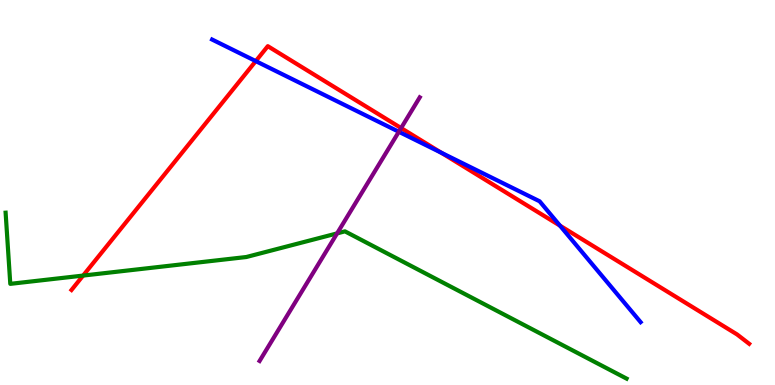[{'lines': ['blue', 'red'], 'intersections': [{'x': 3.3, 'y': 8.41}, {'x': 5.69, 'y': 6.03}, {'x': 7.23, 'y': 4.14}]}, {'lines': ['green', 'red'], 'intersections': [{'x': 1.07, 'y': 2.84}]}, {'lines': ['purple', 'red'], 'intersections': [{'x': 5.18, 'y': 6.67}]}, {'lines': ['blue', 'green'], 'intersections': []}, {'lines': ['blue', 'purple'], 'intersections': [{'x': 5.15, 'y': 6.58}]}, {'lines': ['green', 'purple'], 'intersections': [{'x': 4.35, 'y': 3.94}]}]